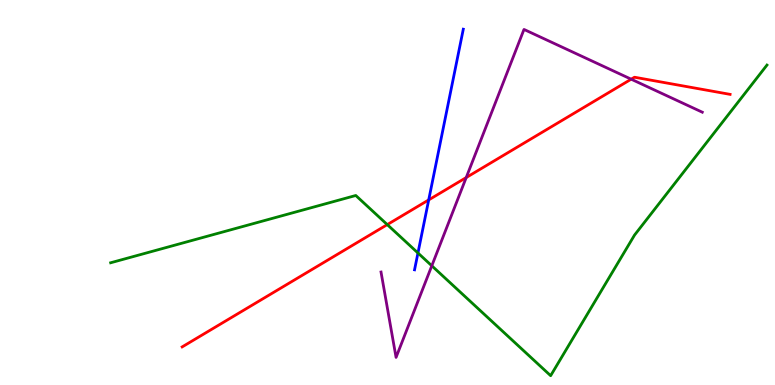[{'lines': ['blue', 'red'], 'intersections': [{'x': 5.53, 'y': 4.81}]}, {'lines': ['green', 'red'], 'intersections': [{'x': 5.0, 'y': 4.17}]}, {'lines': ['purple', 'red'], 'intersections': [{'x': 6.02, 'y': 5.39}, {'x': 8.14, 'y': 7.94}]}, {'lines': ['blue', 'green'], 'intersections': [{'x': 5.39, 'y': 3.43}]}, {'lines': ['blue', 'purple'], 'intersections': []}, {'lines': ['green', 'purple'], 'intersections': [{'x': 5.57, 'y': 3.1}]}]